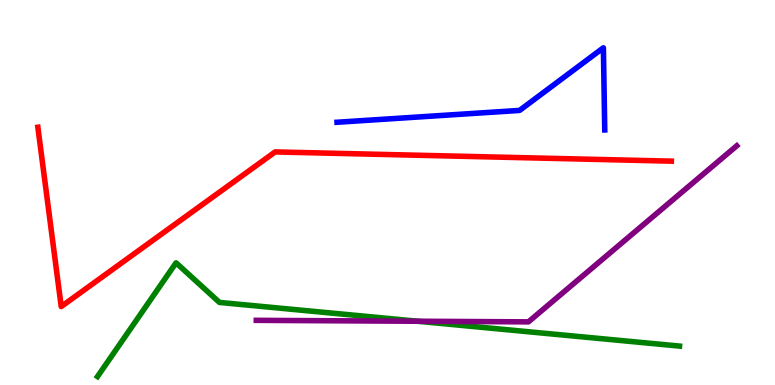[{'lines': ['blue', 'red'], 'intersections': []}, {'lines': ['green', 'red'], 'intersections': []}, {'lines': ['purple', 'red'], 'intersections': []}, {'lines': ['blue', 'green'], 'intersections': []}, {'lines': ['blue', 'purple'], 'intersections': []}, {'lines': ['green', 'purple'], 'intersections': [{'x': 5.39, 'y': 1.66}]}]